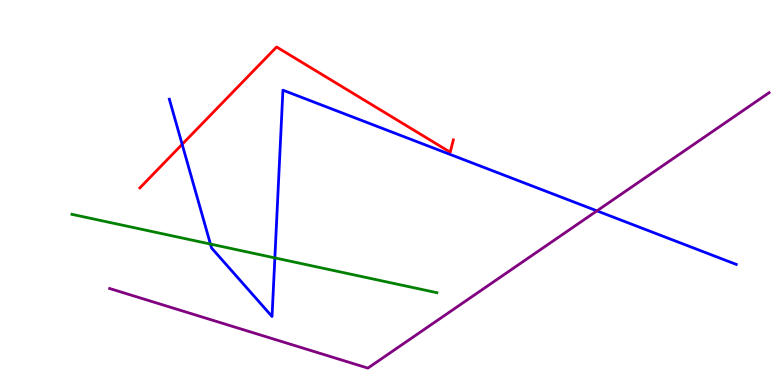[{'lines': ['blue', 'red'], 'intersections': [{'x': 2.35, 'y': 6.25}]}, {'lines': ['green', 'red'], 'intersections': []}, {'lines': ['purple', 'red'], 'intersections': []}, {'lines': ['blue', 'green'], 'intersections': [{'x': 2.72, 'y': 3.66}, {'x': 3.55, 'y': 3.3}]}, {'lines': ['blue', 'purple'], 'intersections': [{'x': 7.7, 'y': 4.52}]}, {'lines': ['green', 'purple'], 'intersections': []}]